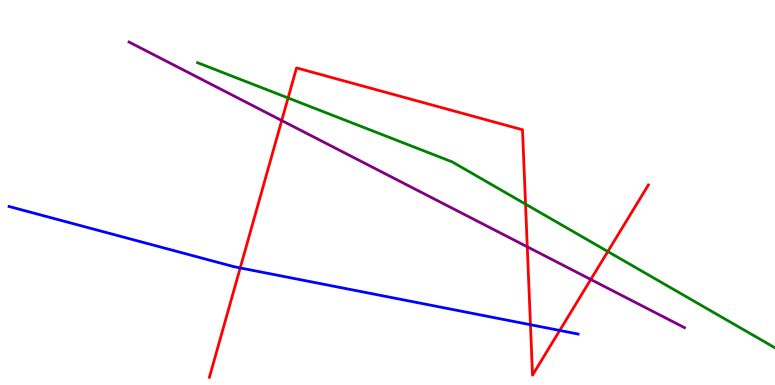[{'lines': ['blue', 'red'], 'intersections': [{'x': 3.1, 'y': 3.04}, {'x': 6.84, 'y': 1.57}, {'x': 7.22, 'y': 1.42}]}, {'lines': ['green', 'red'], 'intersections': [{'x': 3.72, 'y': 7.46}, {'x': 6.78, 'y': 4.7}, {'x': 7.84, 'y': 3.47}]}, {'lines': ['purple', 'red'], 'intersections': [{'x': 3.64, 'y': 6.87}, {'x': 6.8, 'y': 3.59}, {'x': 7.62, 'y': 2.74}]}, {'lines': ['blue', 'green'], 'intersections': []}, {'lines': ['blue', 'purple'], 'intersections': []}, {'lines': ['green', 'purple'], 'intersections': []}]